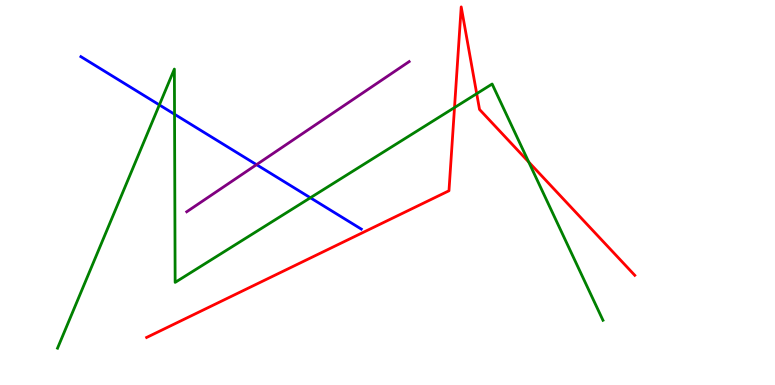[{'lines': ['blue', 'red'], 'intersections': []}, {'lines': ['green', 'red'], 'intersections': [{'x': 5.86, 'y': 7.21}, {'x': 6.15, 'y': 7.57}, {'x': 6.82, 'y': 5.79}]}, {'lines': ['purple', 'red'], 'intersections': []}, {'lines': ['blue', 'green'], 'intersections': [{'x': 2.06, 'y': 7.27}, {'x': 2.25, 'y': 7.03}, {'x': 4.0, 'y': 4.86}]}, {'lines': ['blue', 'purple'], 'intersections': [{'x': 3.31, 'y': 5.72}]}, {'lines': ['green', 'purple'], 'intersections': []}]